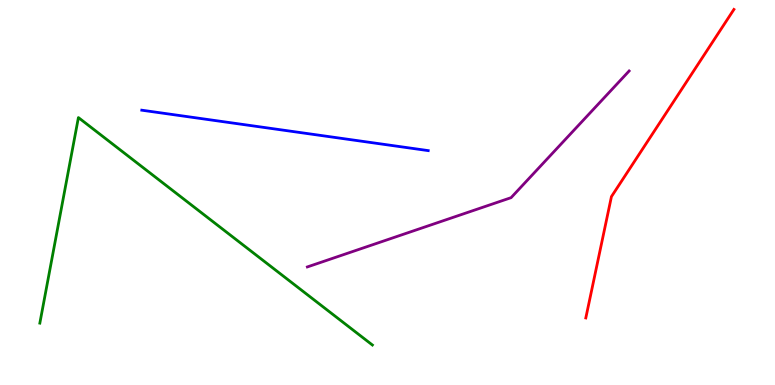[{'lines': ['blue', 'red'], 'intersections': []}, {'lines': ['green', 'red'], 'intersections': []}, {'lines': ['purple', 'red'], 'intersections': []}, {'lines': ['blue', 'green'], 'intersections': []}, {'lines': ['blue', 'purple'], 'intersections': []}, {'lines': ['green', 'purple'], 'intersections': []}]